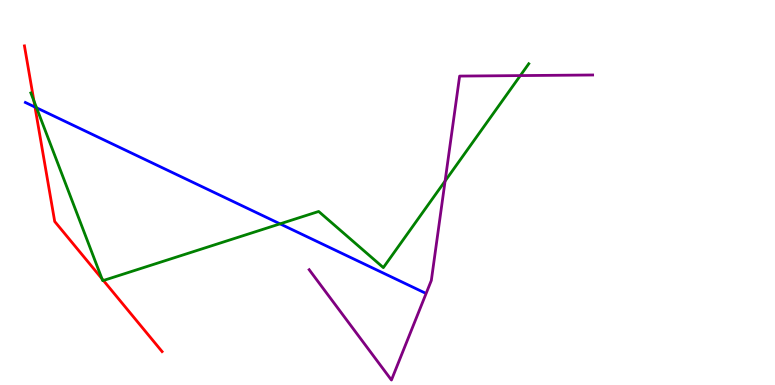[{'lines': ['blue', 'red'], 'intersections': [{'x': 0.451, 'y': 7.22}]}, {'lines': ['green', 'red'], 'intersections': [{'x': 0.438, 'y': 7.38}, {'x': 1.32, 'y': 2.76}, {'x': 1.33, 'y': 2.71}]}, {'lines': ['purple', 'red'], 'intersections': []}, {'lines': ['blue', 'green'], 'intersections': [{'x': 0.472, 'y': 7.2}, {'x': 3.61, 'y': 4.19}]}, {'lines': ['blue', 'purple'], 'intersections': []}, {'lines': ['green', 'purple'], 'intersections': [{'x': 5.74, 'y': 5.3}, {'x': 6.71, 'y': 8.04}]}]